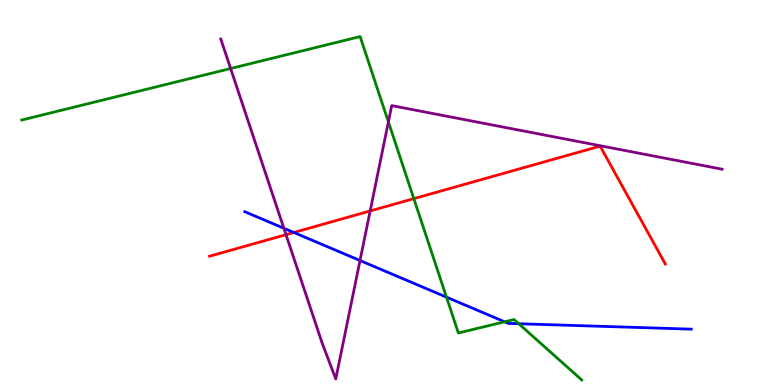[{'lines': ['blue', 'red'], 'intersections': [{'x': 3.79, 'y': 3.96}]}, {'lines': ['green', 'red'], 'intersections': [{'x': 5.34, 'y': 4.84}]}, {'lines': ['purple', 'red'], 'intersections': [{'x': 3.69, 'y': 3.9}, {'x': 4.78, 'y': 4.52}]}, {'lines': ['blue', 'green'], 'intersections': [{'x': 5.76, 'y': 2.28}, {'x': 6.51, 'y': 1.64}, {'x': 6.69, 'y': 1.59}]}, {'lines': ['blue', 'purple'], 'intersections': [{'x': 3.66, 'y': 4.07}, {'x': 4.65, 'y': 3.23}]}, {'lines': ['green', 'purple'], 'intersections': [{'x': 2.98, 'y': 8.22}, {'x': 5.01, 'y': 6.83}]}]